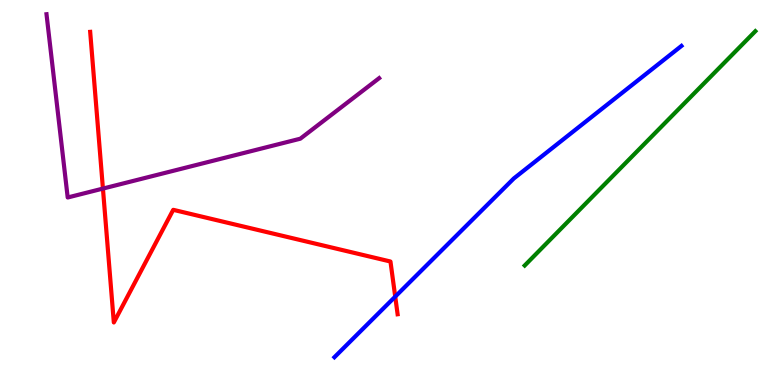[{'lines': ['blue', 'red'], 'intersections': [{'x': 5.1, 'y': 2.3}]}, {'lines': ['green', 'red'], 'intersections': []}, {'lines': ['purple', 'red'], 'intersections': [{'x': 1.33, 'y': 5.1}]}, {'lines': ['blue', 'green'], 'intersections': []}, {'lines': ['blue', 'purple'], 'intersections': []}, {'lines': ['green', 'purple'], 'intersections': []}]